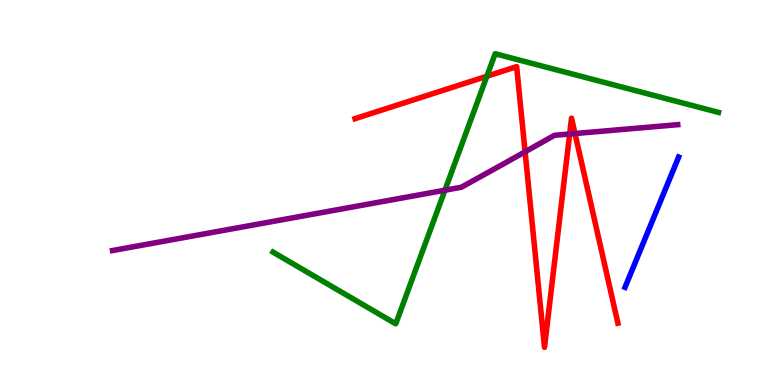[{'lines': ['blue', 'red'], 'intersections': []}, {'lines': ['green', 'red'], 'intersections': [{'x': 6.28, 'y': 8.02}]}, {'lines': ['purple', 'red'], 'intersections': [{'x': 6.78, 'y': 6.06}, {'x': 7.35, 'y': 6.52}, {'x': 7.42, 'y': 6.53}]}, {'lines': ['blue', 'green'], 'intersections': []}, {'lines': ['blue', 'purple'], 'intersections': []}, {'lines': ['green', 'purple'], 'intersections': [{'x': 5.74, 'y': 5.06}]}]